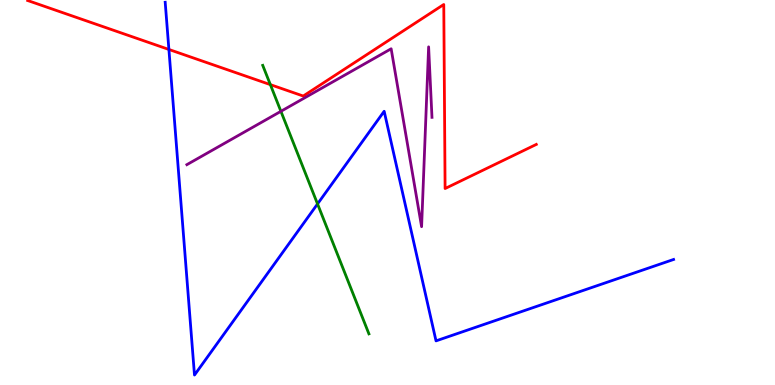[{'lines': ['blue', 'red'], 'intersections': [{'x': 2.18, 'y': 8.72}]}, {'lines': ['green', 'red'], 'intersections': [{'x': 3.49, 'y': 7.8}]}, {'lines': ['purple', 'red'], 'intersections': []}, {'lines': ['blue', 'green'], 'intersections': [{'x': 4.1, 'y': 4.7}]}, {'lines': ['blue', 'purple'], 'intersections': []}, {'lines': ['green', 'purple'], 'intersections': [{'x': 3.62, 'y': 7.11}]}]